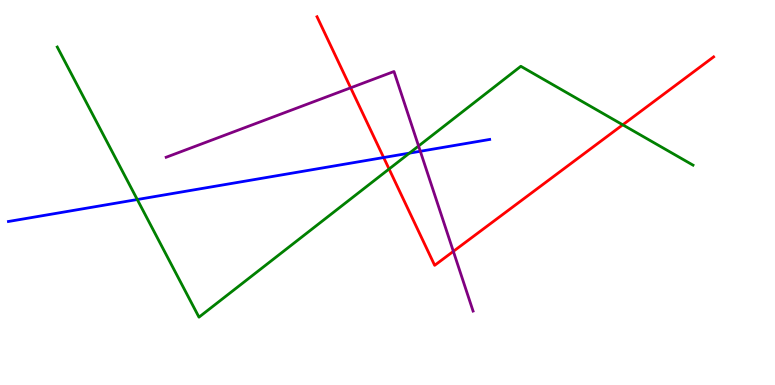[{'lines': ['blue', 'red'], 'intersections': [{'x': 4.95, 'y': 5.91}]}, {'lines': ['green', 'red'], 'intersections': [{'x': 5.02, 'y': 5.61}, {'x': 8.04, 'y': 6.76}]}, {'lines': ['purple', 'red'], 'intersections': [{'x': 4.52, 'y': 7.72}, {'x': 5.85, 'y': 3.47}]}, {'lines': ['blue', 'green'], 'intersections': [{'x': 1.77, 'y': 4.82}, {'x': 5.28, 'y': 6.02}]}, {'lines': ['blue', 'purple'], 'intersections': [{'x': 5.42, 'y': 6.07}]}, {'lines': ['green', 'purple'], 'intersections': [{'x': 5.4, 'y': 6.21}]}]